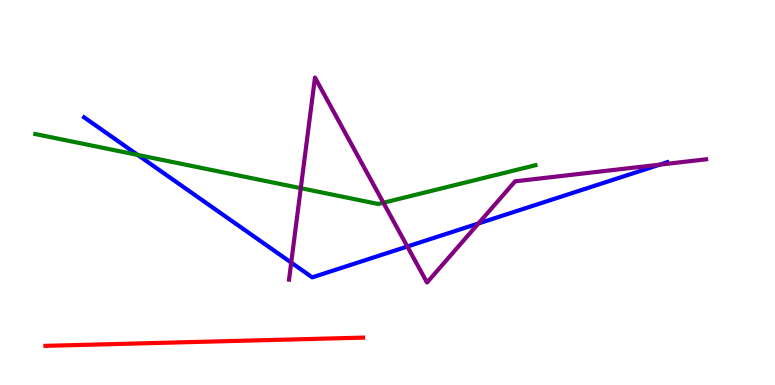[{'lines': ['blue', 'red'], 'intersections': []}, {'lines': ['green', 'red'], 'intersections': []}, {'lines': ['purple', 'red'], 'intersections': []}, {'lines': ['blue', 'green'], 'intersections': [{'x': 1.78, 'y': 5.98}]}, {'lines': ['blue', 'purple'], 'intersections': [{'x': 3.76, 'y': 3.18}, {'x': 5.26, 'y': 3.6}, {'x': 6.17, 'y': 4.2}, {'x': 8.51, 'y': 5.72}]}, {'lines': ['green', 'purple'], 'intersections': [{'x': 3.88, 'y': 5.11}, {'x': 4.95, 'y': 4.73}]}]